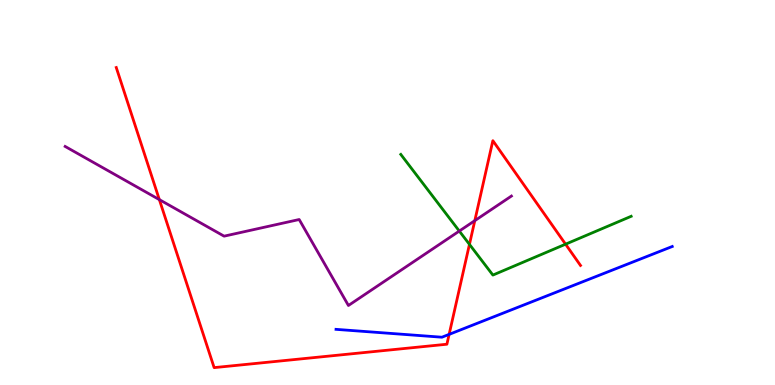[{'lines': ['blue', 'red'], 'intersections': [{'x': 5.8, 'y': 1.31}]}, {'lines': ['green', 'red'], 'intersections': [{'x': 6.06, 'y': 3.65}, {'x': 7.3, 'y': 3.66}]}, {'lines': ['purple', 'red'], 'intersections': [{'x': 2.06, 'y': 4.82}, {'x': 6.13, 'y': 4.27}]}, {'lines': ['blue', 'green'], 'intersections': []}, {'lines': ['blue', 'purple'], 'intersections': []}, {'lines': ['green', 'purple'], 'intersections': [{'x': 5.93, 'y': 4.0}]}]